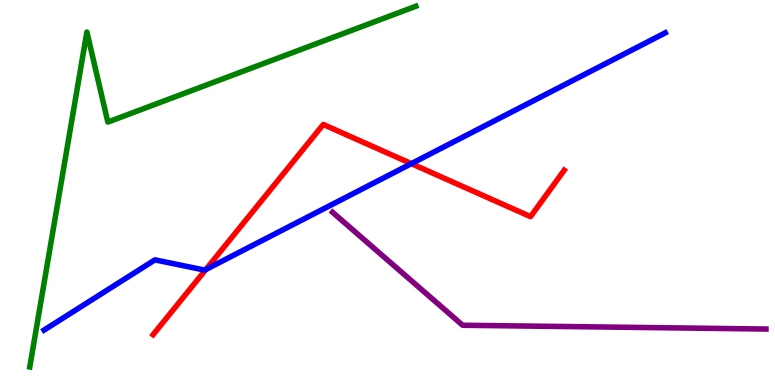[{'lines': ['blue', 'red'], 'intersections': [{'x': 2.66, 'y': 3.0}, {'x': 5.31, 'y': 5.75}]}, {'lines': ['green', 'red'], 'intersections': []}, {'lines': ['purple', 'red'], 'intersections': []}, {'lines': ['blue', 'green'], 'intersections': []}, {'lines': ['blue', 'purple'], 'intersections': []}, {'lines': ['green', 'purple'], 'intersections': []}]